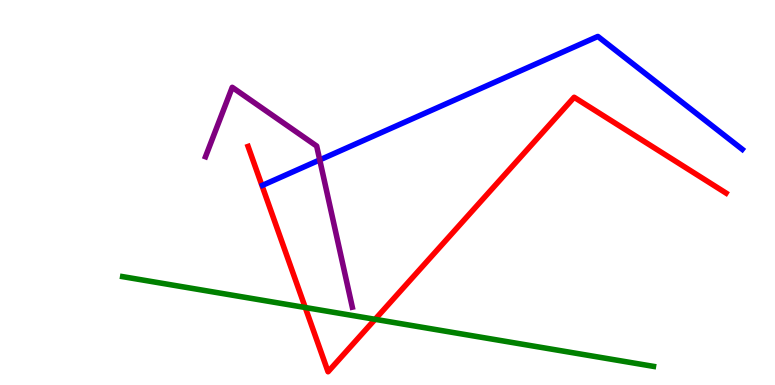[{'lines': ['blue', 'red'], 'intersections': []}, {'lines': ['green', 'red'], 'intersections': [{'x': 3.94, 'y': 2.01}, {'x': 4.84, 'y': 1.71}]}, {'lines': ['purple', 'red'], 'intersections': []}, {'lines': ['blue', 'green'], 'intersections': []}, {'lines': ['blue', 'purple'], 'intersections': [{'x': 4.13, 'y': 5.85}]}, {'lines': ['green', 'purple'], 'intersections': []}]